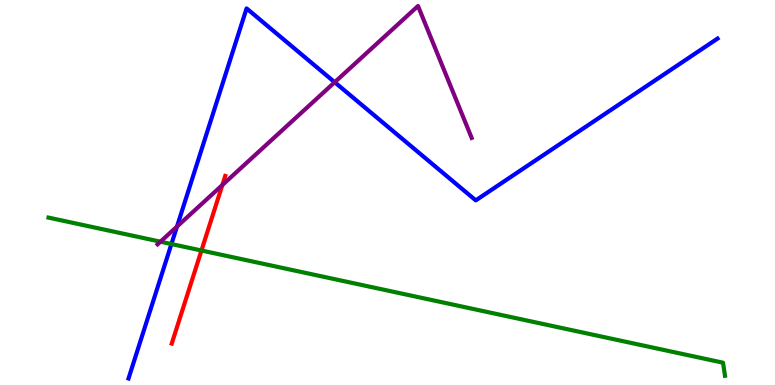[{'lines': ['blue', 'red'], 'intersections': []}, {'lines': ['green', 'red'], 'intersections': [{'x': 2.6, 'y': 3.49}]}, {'lines': ['purple', 'red'], 'intersections': [{'x': 2.87, 'y': 5.19}]}, {'lines': ['blue', 'green'], 'intersections': [{'x': 2.21, 'y': 3.66}]}, {'lines': ['blue', 'purple'], 'intersections': [{'x': 2.28, 'y': 4.12}, {'x': 4.32, 'y': 7.86}]}, {'lines': ['green', 'purple'], 'intersections': [{'x': 2.07, 'y': 3.72}]}]